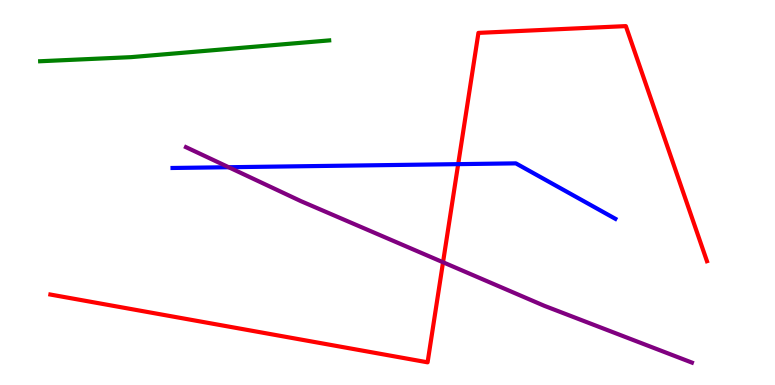[{'lines': ['blue', 'red'], 'intersections': [{'x': 5.91, 'y': 5.74}]}, {'lines': ['green', 'red'], 'intersections': []}, {'lines': ['purple', 'red'], 'intersections': [{'x': 5.72, 'y': 3.19}]}, {'lines': ['blue', 'green'], 'intersections': []}, {'lines': ['blue', 'purple'], 'intersections': [{'x': 2.95, 'y': 5.66}]}, {'lines': ['green', 'purple'], 'intersections': []}]